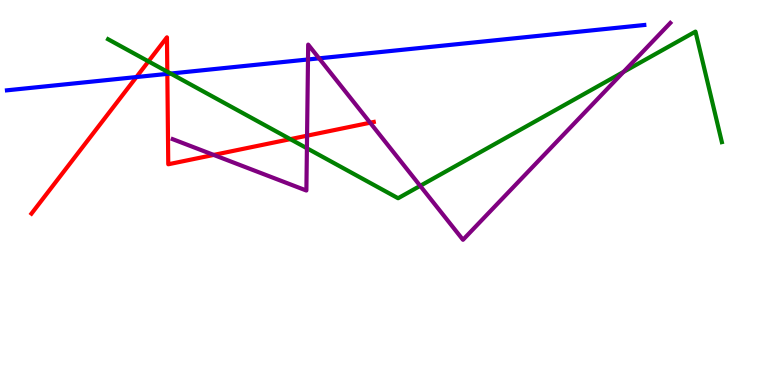[{'lines': ['blue', 'red'], 'intersections': [{'x': 1.76, 'y': 8.0}, {'x': 2.16, 'y': 8.08}]}, {'lines': ['green', 'red'], 'intersections': [{'x': 1.92, 'y': 8.41}, {'x': 2.16, 'y': 8.14}, {'x': 3.75, 'y': 6.39}]}, {'lines': ['purple', 'red'], 'intersections': [{'x': 2.76, 'y': 5.98}, {'x': 3.96, 'y': 6.48}, {'x': 4.78, 'y': 6.81}]}, {'lines': ['blue', 'green'], 'intersections': [{'x': 2.2, 'y': 8.09}]}, {'lines': ['blue', 'purple'], 'intersections': [{'x': 3.97, 'y': 8.46}, {'x': 4.12, 'y': 8.48}]}, {'lines': ['green', 'purple'], 'intersections': [{'x': 3.96, 'y': 6.15}, {'x': 5.42, 'y': 5.17}, {'x': 8.04, 'y': 8.13}]}]